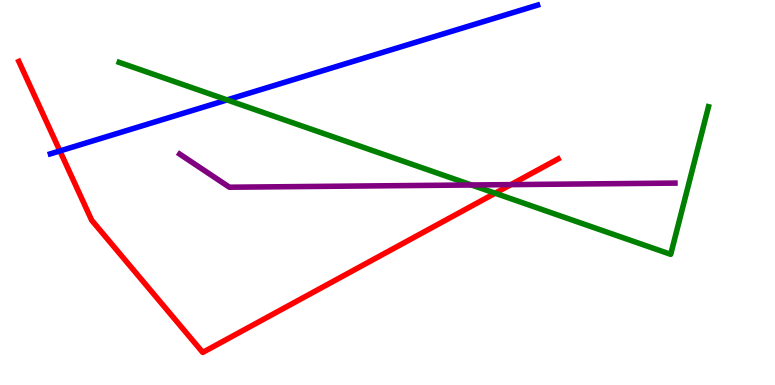[{'lines': ['blue', 'red'], 'intersections': [{'x': 0.773, 'y': 6.08}]}, {'lines': ['green', 'red'], 'intersections': [{'x': 6.39, 'y': 4.98}]}, {'lines': ['purple', 'red'], 'intersections': [{'x': 6.59, 'y': 5.2}]}, {'lines': ['blue', 'green'], 'intersections': [{'x': 2.93, 'y': 7.41}]}, {'lines': ['blue', 'purple'], 'intersections': []}, {'lines': ['green', 'purple'], 'intersections': [{'x': 6.08, 'y': 5.2}]}]